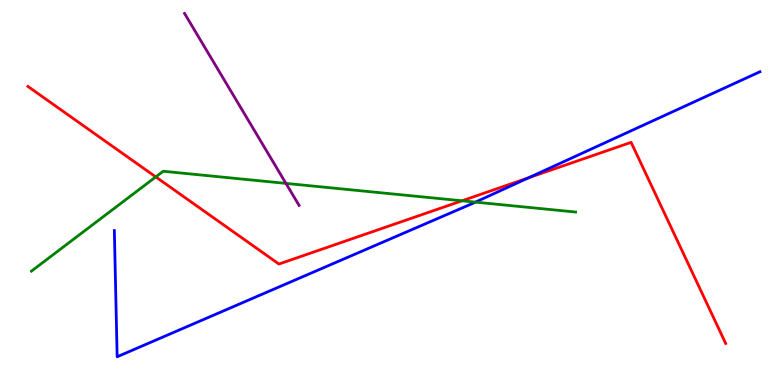[{'lines': ['blue', 'red'], 'intersections': [{'x': 6.82, 'y': 5.38}]}, {'lines': ['green', 'red'], 'intersections': [{'x': 2.01, 'y': 5.41}, {'x': 5.96, 'y': 4.78}]}, {'lines': ['purple', 'red'], 'intersections': []}, {'lines': ['blue', 'green'], 'intersections': [{'x': 6.13, 'y': 4.75}]}, {'lines': ['blue', 'purple'], 'intersections': []}, {'lines': ['green', 'purple'], 'intersections': [{'x': 3.69, 'y': 5.24}]}]